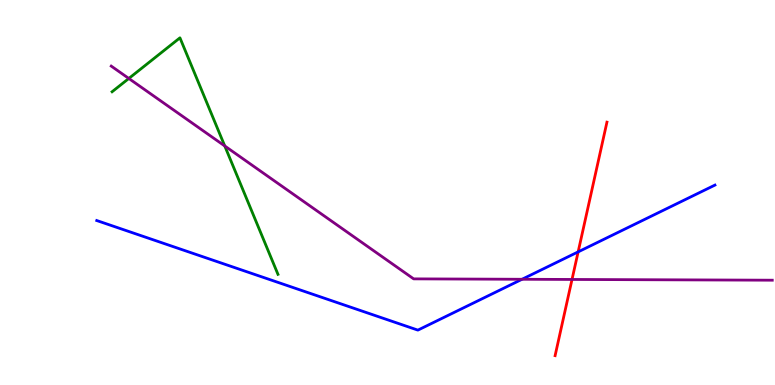[{'lines': ['blue', 'red'], 'intersections': [{'x': 7.46, 'y': 3.46}]}, {'lines': ['green', 'red'], 'intersections': []}, {'lines': ['purple', 'red'], 'intersections': [{'x': 7.38, 'y': 2.74}]}, {'lines': ['blue', 'green'], 'intersections': []}, {'lines': ['blue', 'purple'], 'intersections': [{'x': 6.74, 'y': 2.75}]}, {'lines': ['green', 'purple'], 'intersections': [{'x': 1.66, 'y': 7.96}, {'x': 2.9, 'y': 6.21}]}]